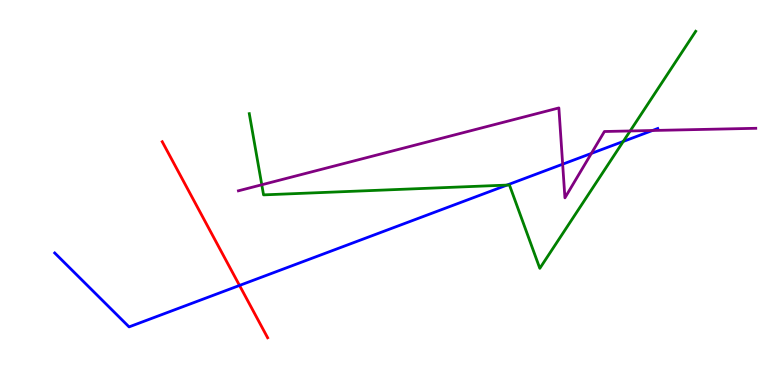[{'lines': ['blue', 'red'], 'intersections': [{'x': 3.09, 'y': 2.59}]}, {'lines': ['green', 'red'], 'intersections': []}, {'lines': ['purple', 'red'], 'intersections': []}, {'lines': ['blue', 'green'], 'intersections': [{'x': 6.54, 'y': 5.19}, {'x': 8.04, 'y': 6.33}]}, {'lines': ['blue', 'purple'], 'intersections': [{'x': 7.26, 'y': 5.74}, {'x': 7.63, 'y': 6.02}, {'x': 8.42, 'y': 6.61}]}, {'lines': ['green', 'purple'], 'intersections': [{'x': 3.38, 'y': 5.2}, {'x': 8.13, 'y': 6.6}]}]